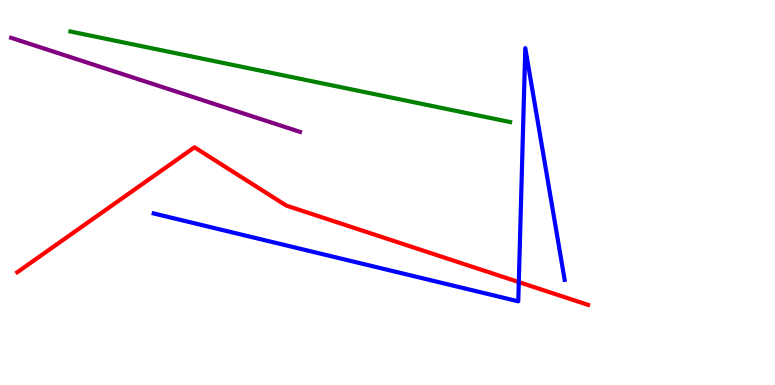[{'lines': ['blue', 'red'], 'intersections': [{'x': 6.69, 'y': 2.67}]}, {'lines': ['green', 'red'], 'intersections': []}, {'lines': ['purple', 'red'], 'intersections': []}, {'lines': ['blue', 'green'], 'intersections': []}, {'lines': ['blue', 'purple'], 'intersections': []}, {'lines': ['green', 'purple'], 'intersections': []}]